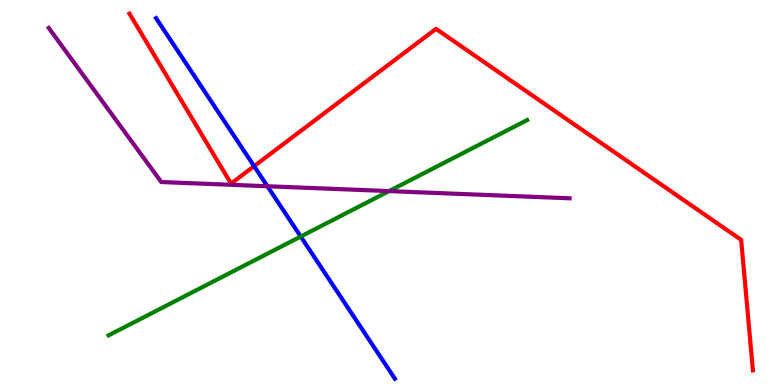[{'lines': ['blue', 'red'], 'intersections': [{'x': 3.28, 'y': 5.68}]}, {'lines': ['green', 'red'], 'intersections': []}, {'lines': ['purple', 'red'], 'intersections': []}, {'lines': ['blue', 'green'], 'intersections': [{'x': 3.88, 'y': 3.86}]}, {'lines': ['blue', 'purple'], 'intersections': [{'x': 3.45, 'y': 5.16}]}, {'lines': ['green', 'purple'], 'intersections': [{'x': 5.02, 'y': 5.04}]}]